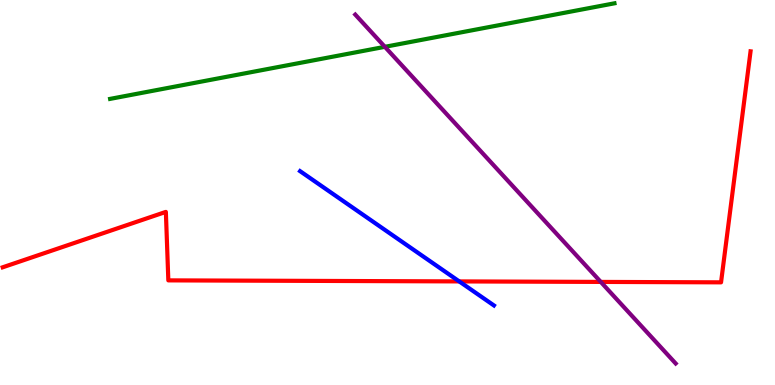[{'lines': ['blue', 'red'], 'intersections': [{'x': 5.93, 'y': 2.69}]}, {'lines': ['green', 'red'], 'intersections': []}, {'lines': ['purple', 'red'], 'intersections': [{'x': 7.75, 'y': 2.68}]}, {'lines': ['blue', 'green'], 'intersections': []}, {'lines': ['blue', 'purple'], 'intersections': []}, {'lines': ['green', 'purple'], 'intersections': [{'x': 4.97, 'y': 8.78}]}]